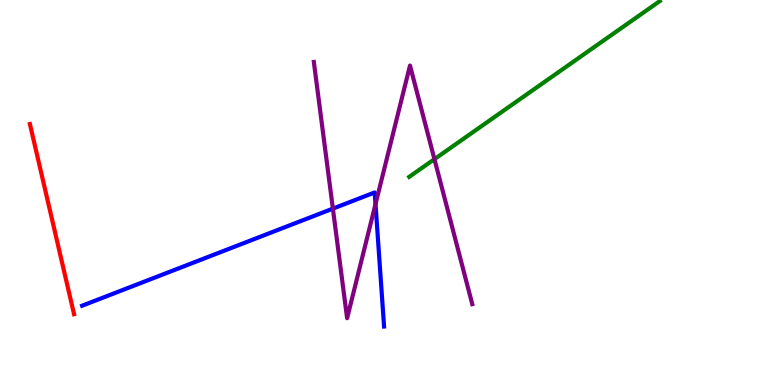[{'lines': ['blue', 'red'], 'intersections': []}, {'lines': ['green', 'red'], 'intersections': []}, {'lines': ['purple', 'red'], 'intersections': []}, {'lines': ['blue', 'green'], 'intersections': []}, {'lines': ['blue', 'purple'], 'intersections': [{'x': 4.3, 'y': 4.58}, {'x': 4.85, 'y': 4.7}]}, {'lines': ['green', 'purple'], 'intersections': [{'x': 5.61, 'y': 5.87}]}]